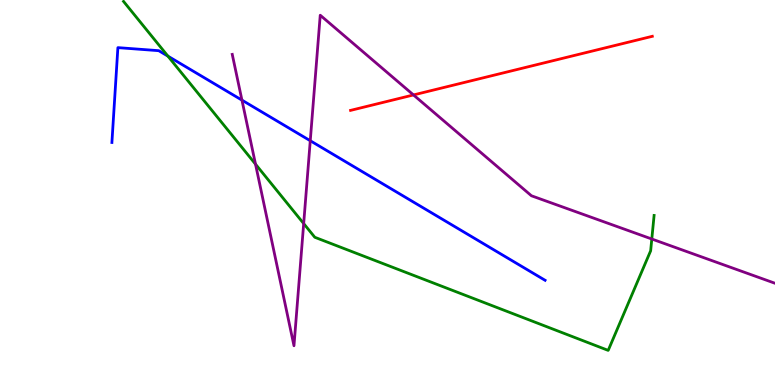[{'lines': ['blue', 'red'], 'intersections': []}, {'lines': ['green', 'red'], 'intersections': []}, {'lines': ['purple', 'red'], 'intersections': [{'x': 5.34, 'y': 7.53}]}, {'lines': ['blue', 'green'], 'intersections': [{'x': 2.17, 'y': 8.54}]}, {'lines': ['blue', 'purple'], 'intersections': [{'x': 3.12, 'y': 7.4}, {'x': 4.0, 'y': 6.34}]}, {'lines': ['green', 'purple'], 'intersections': [{'x': 3.3, 'y': 5.74}, {'x': 3.92, 'y': 4.19}, {'x': 8.41, 'y': 3.79}]}]